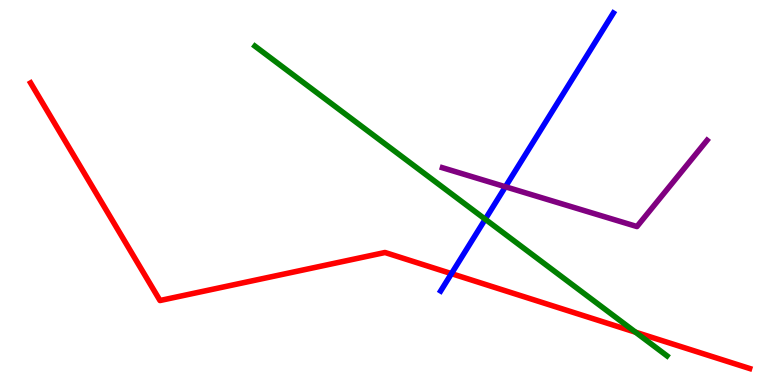[{'lines': ['blue', 'red'], 'intersections': [{'x': 5.83, 'y': 2.89}]}, {'lines': ['green', 'red'], 'intersections': [{'x': 8.2, 'y': 1.37}]}, {'lines': ['purple', 'red'], 'intersections': []}, {'lines': ['blue', 'green'], 'intersections': [{'x': 6.26, 'y': 4.31}]}, {'lines': ['blue', 'purple'], 'intersections': [{'x': 6.52, 'y': 5.15}]}, {'lines': ['green', 'purple'], 'intersections': []}]